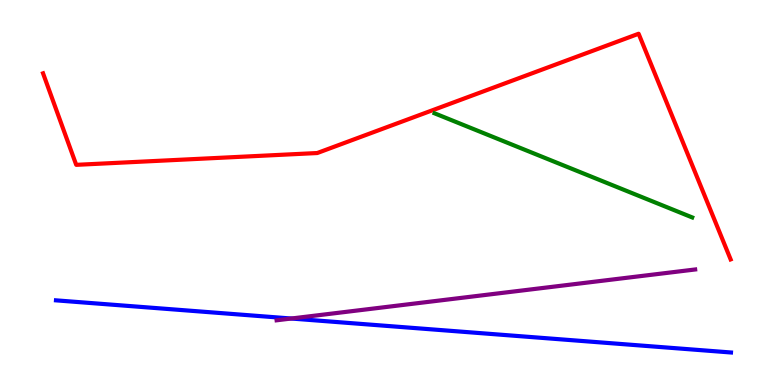[{'lines': ['blue', 'red'], 'intersections': []}, {'lines': ['green', 'red'], 'intersections': []}, {'lines': ['purple', 'red'], 'intersections': []}, {'lines': ['blue', 'green'], 'intersections': []}, {'lines': ['blue', 'purple'], 'intersections': [{'x': 3.76, 'y': 1.73}]}, {'lines': ['green', 'purple'], 'intersections': []}]